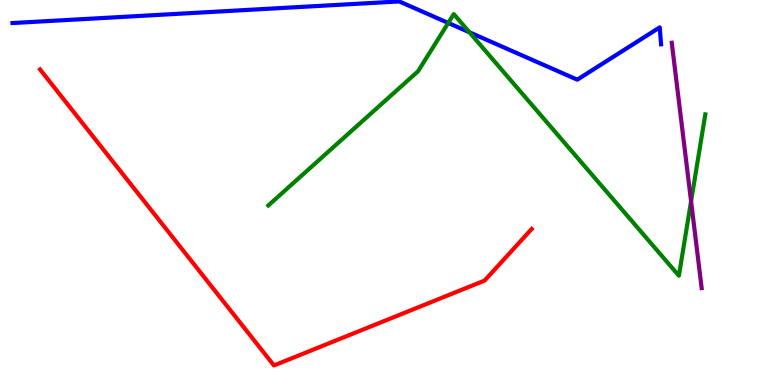[{'lines': ['blue', 'red'], 'intersections': []}, {'lines': ['green', 'red'], 'intersections': []}, {'lines': ['purple', 'red'], 'intersections': []}, {'lines': ['blue', 'green'], 'intersections': [{'x': 5.78, 'y': 9.4}, {'x': 6.06, 'y': 9.16}]}, {'lines': ['blue', 'purple'], 'intersections': []}, {'lines': ['green', 'purple'], 'intersections': [{'x': 8.92, 'y': 4.77}]}]